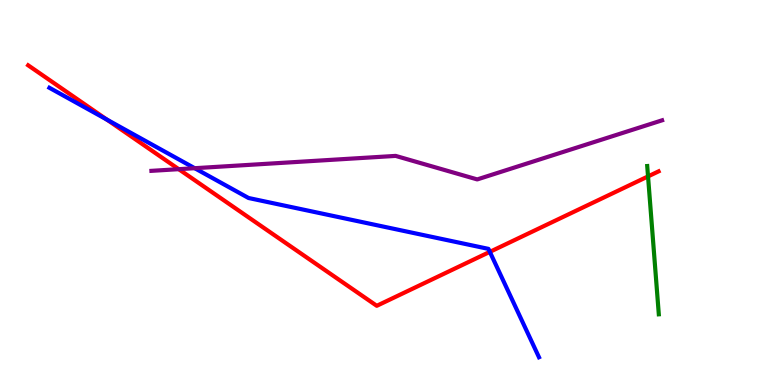[{'lines': ['blue', 'red'], 'intersections': [{'x': 1.38, 'y': 6.9}, {'x': 6.32, 'y': 3.46}]}, {'lines': ['green', 'red'], 'intersections': [{'x': 8.36, 'y': 5.42}]}, {'lines': ['purple', 'red'], 'intersections': [{'x': 2.31, 'y': 5.61}]}, {'lines': ['blue', 'green'], 'intersections': []}, {'lines': ['blue', 'purple'], 'intersections': [{'x': 2.51, 'y': 5.63}]}, {'lines': ['green', 'purple'], 'intersections': []}]